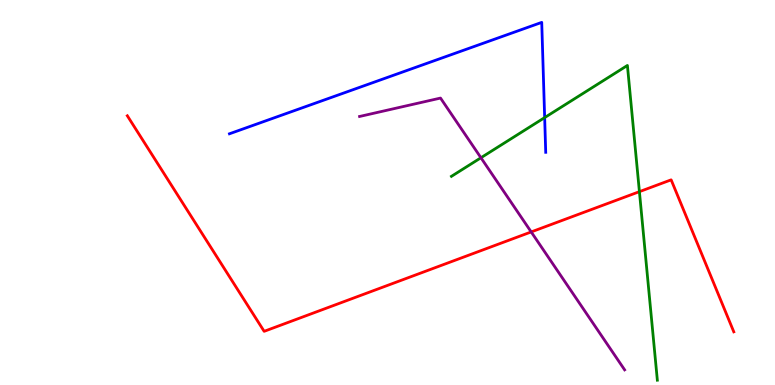[{'lines': ['blue', 'red'], 'intersections': []}, {'lines': ['green', 'red'], 'intersections': [{'x': 8.25, 'y': 5.02}]}, {'lines': ['purple', 'red'], 'intersections': [{'x': 6.85, 'y': 3.98}]}, {'lines': ['blue', 'green'], 'intersections': [{'x': 7.03, 'y': 6.95}]}, {'lines': ['blue', 'purple'], 'intersections': []}, {'lines': ['green', 'purple'], 'intersections': [{'x': 6.21, 'y': 5.9}]}]